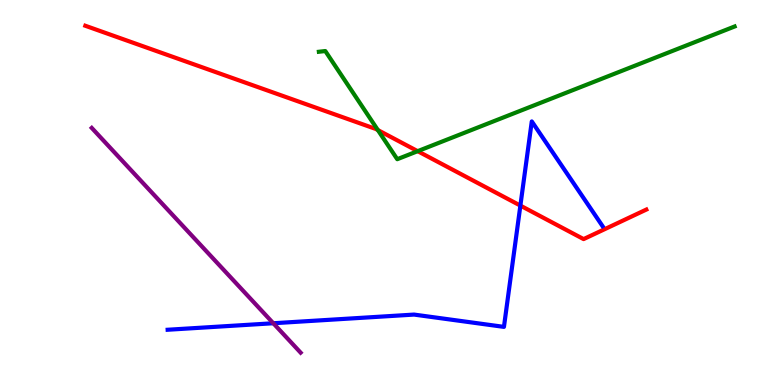[{'lines': ['blue', 'red'], 'intersections': [{'x': 6.71, 'y': 4.66}]}, {'lines': ['green', 'red'], 'intersections': [{'x': 4.88, 'y': 6.62}, {'x': 5.39, 'y': 6.07}]}, {'lines': ['purple', 'red'], 'intersections': []}, {'lines': ['blue', 'green'], 'intersections': []}, {'lines': ['blue', 'purple'], 'intersections': [{'x': 3.53, 'y': 1.6}]}, {'lines': ['green', 'purple'], 'intersections': []}]